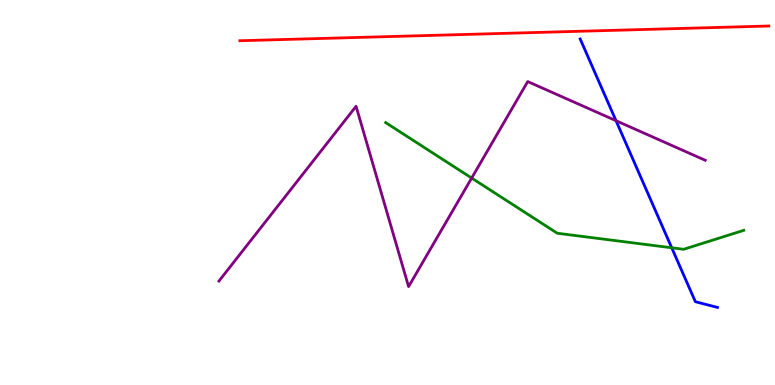[{'lines': ['blue', 'red'], 'intersections': []}, {'lines': ['green', 'red'], 'intersections': []}, {'lines': ['purple', 'red'], 'intersections': []}, {'lines': ['blue', 'green'], 'intersections': [{'x': 8.67, 'y': 3.56}]}, {'lines': ['blue', 'purple'], 'intersections': [{'x': 7.95, 'y': 6.86}]}, {'lines': ['green', 'purple'], 'intersections': [{'x': 6.09, 'y': 5.38}]}]